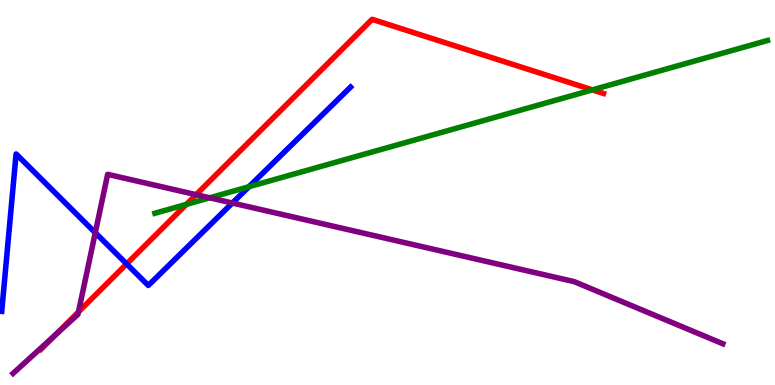[{'lines': ['blue', 'red'], 'intersections': [{'x': 1.63, 'y': 3.14}]}, {'lines': ['green', 'red'], 'intersections': [{'x': 2.41, 'y': 4.69}, {'x': 7.64, 'y': 7.67}]}, {'lines': ['purple', 'red'], 'intersections': [{'x': 0.72, 'y': 1.31}, {'x': 1.01, 'y': 1.9}, {'x': 2.53, 'y': 4.94}]}, {'lines': ['blue', 'green'], 'intersections': [{'x': 3.21, 'y': 5.15}]}, {'lines': ['blue', 'purple'], 'intersections': [{'x': 1.23, 'y': 3.96}, {'x': 3.0, 'y': 4.73}]}, {'lines': ['green', 'purple'], 'intersections': [{'x': 2.71, 'y': 4.86}]}]